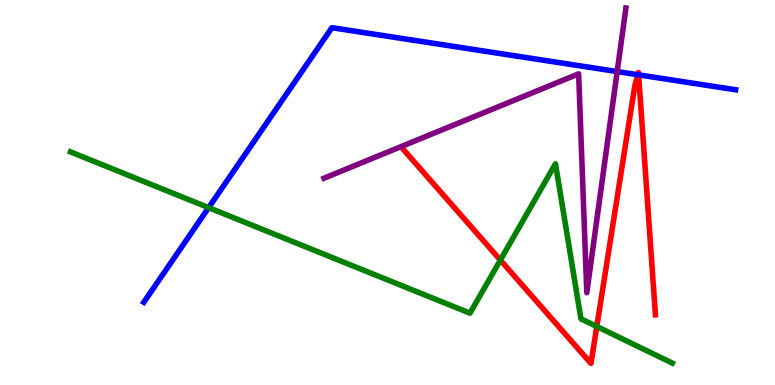[{'lines': ['blue', 'red'], 'intersections': [{'x': 8.23, 'y': 8.06}, {'x': 8.24, 'y': 8.06}]}, {'lines': ['green', 'red'], 'intersections': [{'x': 6.46, 'y': 3.24}, {'x': 7.7, 'y': 1.52}]}, {'lines': ['purple', 'red'], 'intersections': []}, {'lines': ['blue', 'green'], 'intersections': [{'x': 2.69, 'y': 4.61}]}, {'lines': ['blue', 'purple'], 'intersections': [{'x': 7.96, 'y': 8.14}]}, {'lines': ['green', 'purple'], 'intersections': []}]